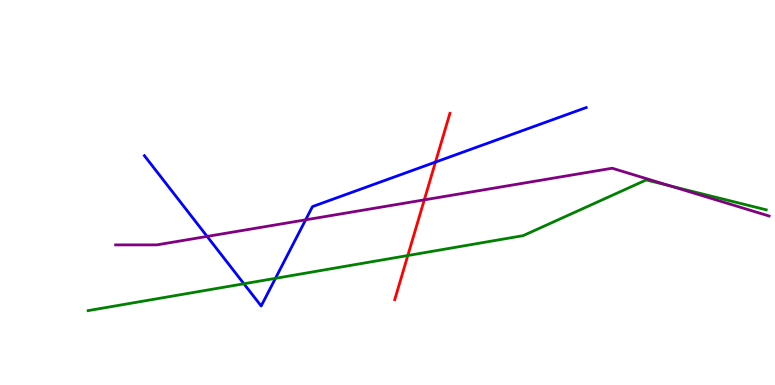[{'lines': ['blue', 'red'], 'intersections': [{'x': 5.62, 'y': 5.79}]}, {'lines': ['green', 'red'], 'intersections': [{'x': 5.26, 'y': 3.36}]}, {'lines': ['purple', 'red'], 'intersections': [{'x': 5.47, 'y': 4.81}]}, {'lines': ['blue', 'green'], 'intersections': [{'x': 3.15, 'y': 2.63}, {'x': 3.55, 'y': 2.77}]}, {'lines': ['blue', 'purple'], 'intersections': [{'x': 2.67, 'y': 3.86}, {'x': 3.94, 'y': 4.29}]}, {'lines': ['green', 'purple'], 'intersections': [{'x': 8.65, 'y': 5.17}]}]